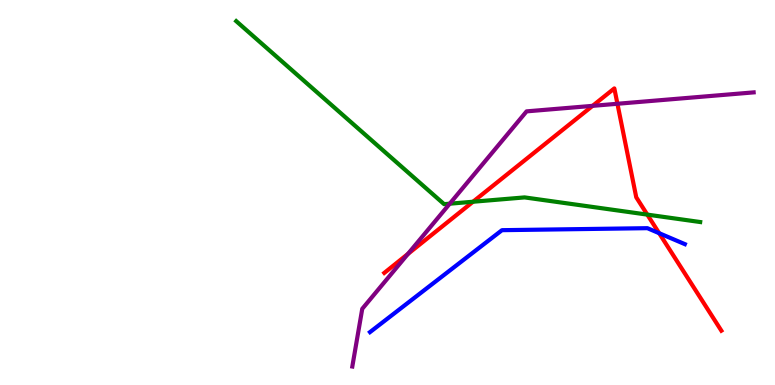[{'lines': ['blue', 'red'], 'intersections': [{'x': 8.51, 'y': 3.94}]}, {'lines': ['green', 'red'], 'intersections': [{'x': 6.1, 'y': 4.76}, {'x': 8.35, 'y': 4.43}]}, {'lines': ['purple', 'red'], 'intersections': [{'x': 5.26, 'y': 3.4}, {'x': 7.65, 'y': 7.25}, {'x': 7.97, 'y': 7.3}]}, {'lines': ['blue', 'green'], 'intersections': []}, {'lines': ['blue', 'purple'], 'intersections': []}, {'lines': ['green', 'purple'], 'intersections': [{'x': 5.8, 'y': 4.71}]}]